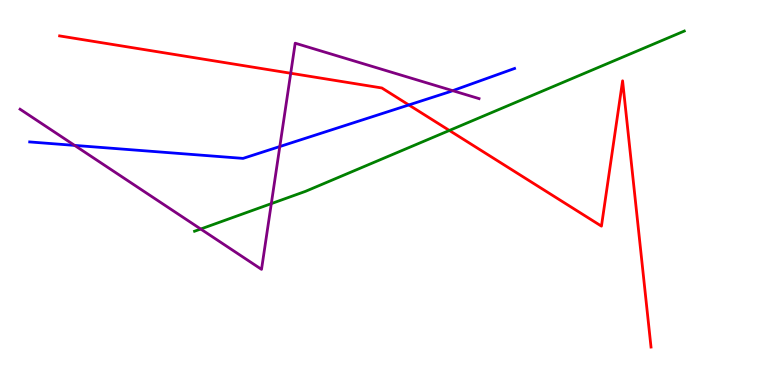[{'lines': ['blue', 'red'], 'intersections': [{'x': 5.28, 'y': 7.27}]}, {'lines': ['green', 'red'], 'intersections': [{'x': 5.8, 'y': 6.61}]}, {'lines': ['purple', 'red'], 'intersections': [{'x': 3.75, 'y': 8.1}]}, {'lines': ['blue', 'green'], 'intersections': []}, {'lines': ['blue', 'purple'], 'intersections': [{'x': 0.963, 'y': 6.22}, {'x': 3.61, 'y': 6.19}, {'x': 5.84, 'y': 7.64}]}, {'lines': ['green', 'purple'], 'intersections': [{'x': 2.59, 'y': 4.05}, {'x': 3.5, 'y': 4.71}]}]